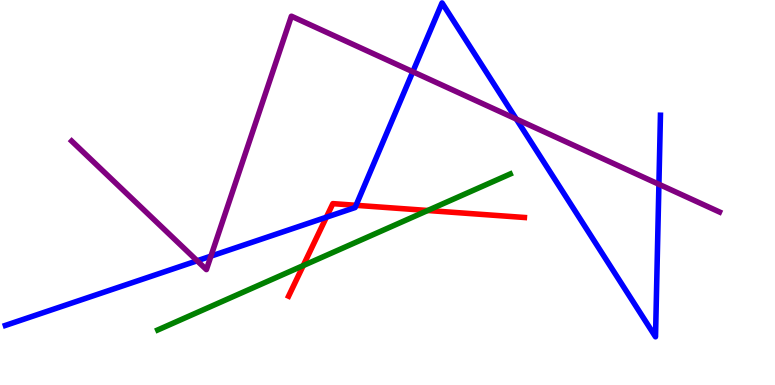[{'lines': ['blue', 'red'], 'intersections': [{'x': 4.21, 'y': 4.36}, {'x': 4.59, 'y': 4.67}]}, {'lines': ['green', 'red'], 'intersections': [{'x': 3.91, 'y': 3.1}, {'x': 5.52, 'y': 4.53}]}, {'lines': ['purple', 'red'], 'intersections': []}, {'lines': ['blue', 'green'], 'intersections': []}, {'lines': ['blue', 'purple'], 'intersections': [{'x': 2.54, 'y': 3.23}, {'x': 2.72, 'y': 3.35}, {'x': 5.33, 'y': 8.14}, {'x': 6.66, 'y': 6.91}, {'x': 8.5, 'y': 5.21}]}, {'lines': ['green', 'purple'], 'intersections': []}]